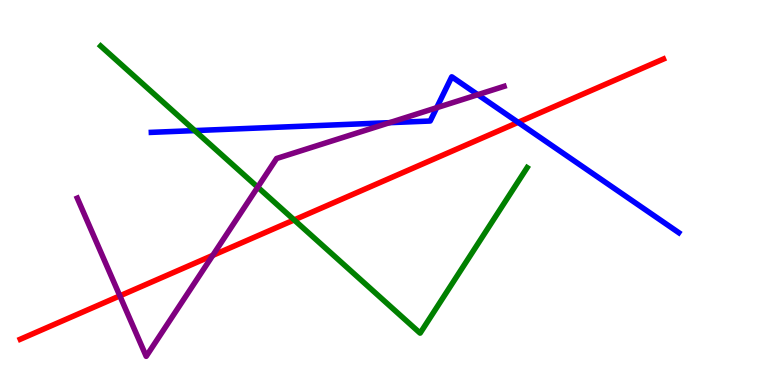[{'lines': ['blue', 'red'], 'intersections': [{'x': 6.69, 'y': 6.82}]}, {'lines': ['green', 'red'], 'intersections': [{'x': 3.8, 'y': 4.29}]}, {'lines': ['purple', 'red'], 'intersections': [{'x': 1.55, 'y': 2.32}, {'x': 2.75, 'y': 3.37}]}, {'lines': ['blue', 'green'], 'intersections': [{'x': 2.51, 'y': 6.61}]}, {'lines': ['blue', 'purple'], 'intersections': [{'x': 5.03, 'y': 6.81}, {'x': 5.63, 'y': 7.2}, {'x': 6.17, 'y': 7.54}]}, {'lines': ['green', 'purple'], 'intersections': [{'x': 3.33, 'y': 5.14}]}]